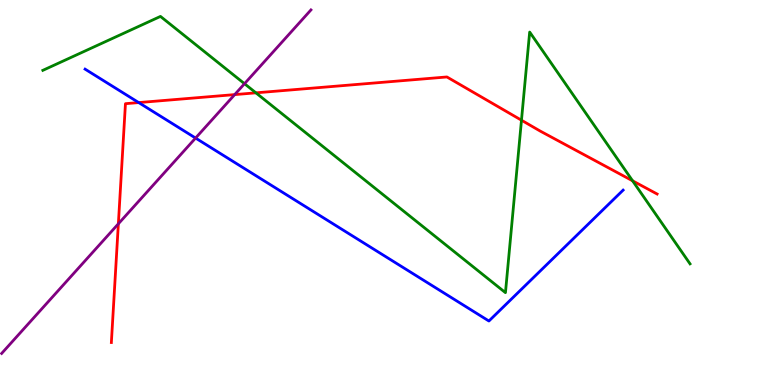[{'lines': ['blue', 'red'], 'intersections': [{'x': 1.79, 'y': 7.34}]}, {'lines': ['green', 'red'], 'intersections': [{'x': 3.3, 'y': 7.59}, {'x': 6.73, 'y': 6.88}, {'x': 8.16, 'y': 5.3}]}, {'lines': ['purple', 'red'], 'intersections': [{'x': 1.53, 'y': 4.19}, {'x': 3.03, 'y': 7.54}]}, {'lines': ['blue', 'green'], 'intersections': []}, {'lines': ['blue', 'purple'], 'intersections': [{'x': 2.52, 'y': 6.41}]}, {'lines': ['green', 'purple'], 'intersections': [{'x': 3.15, 'y': 7.83}]}]